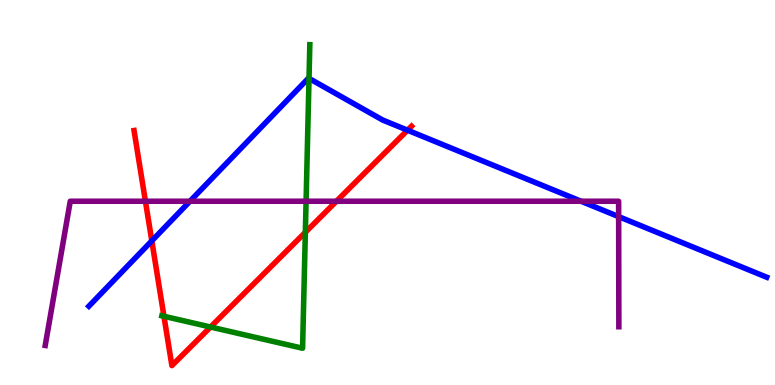[{'lines': ['blue', 'red'], 'intersections': [{'x': 1.96, 'y': 3.74}, {'x': 5.26, 'y': 6.62}]}, {'lines': ['green', 'red'], 'intersections': [{'x': 2.12, 'y': 1.78}, {'x': 2.72, 'y': 1.51}, {'x': 3.94, 'y': 3.97}]}, {'lines': ['purple', 'red'], 'intersections': [{'x': 1.88, 'y': 4.77}, {'x': 4.34, 'y': 4.77}]}, {'lines': ['blue', 'green'], 'intersections': [{'x': 3.99, 'y': 7.96}]}, {'lines': ['blue', 'purple'], 'intersections': [{'x': 2.45, 'y': 4.77}, {'x': 7.5, 'y': 4.77}, {'x': 7.98, 'y': 4.37}]}, {'lines': ['green', 'purple'], 'intersections': [{'x': 3.95, 'y': 4.77}]}]